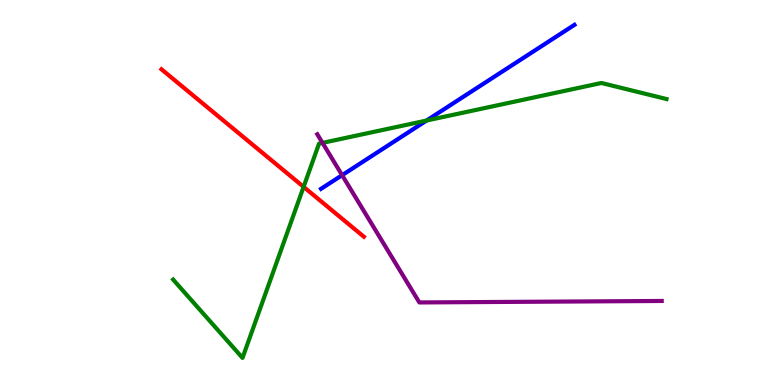[{'lines': ['blue', 'red'], 'intersections': []}, {'lines': ['green', 'red'], 'intersections': [{'x': 3.92, 'y': 5.15}]}, {'lines': ['purple', 'red'], 'intersections': []}, {'lines': ['blue', 'green'], 'intersections': [{'x': 5.5, 'y': 6.87}]}, {'lines': ['blue', 'purple'], 'intersections': [{'x': 4.41, 'y': 5.45}]}, {'lines': ['green', 'purple'], 'intersections': [{'x': 4.16, 'y': 6.29}]}]